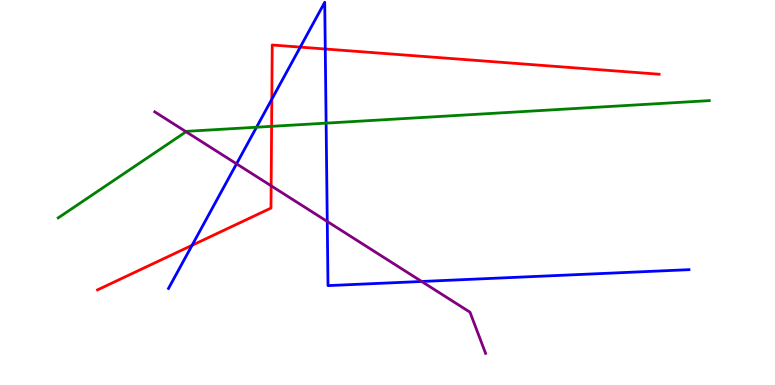[{'lines': ['blue', 'red'], 'intersections': [{'x': 2.48, 'y': 3.63}, {'x': 3.51, 'y': 7.42}, {'x': 3.87, 'y': 8.78}, {'x': 4.2, 'y': 8.73}]}, {'lines': ['green', 'red'], 'intersections': [{'x': 3.5, 'y': 6.72}]}, {'lines': ['purple', 'red'], 'intersections': [{'x': 3.5, 'y': 5.17}]}, {'lines': ['blue', 'green'], 'intersections': [{'x': 3.31, 'y': 6.7}, {'x': 4.21, 'y': 6.8}]}, {'lines': ['blue', 'purple'], 'intersections': [{'x': 3.05, 'y': 5.74}, {'x': 4.22, 'y': 4.25}, {'x': 5.44, 'y': 2.69}]}, {'lines': ['green', 'purple'], 'intersections': [{'x': 2.4, 'y': 6.58}]}]